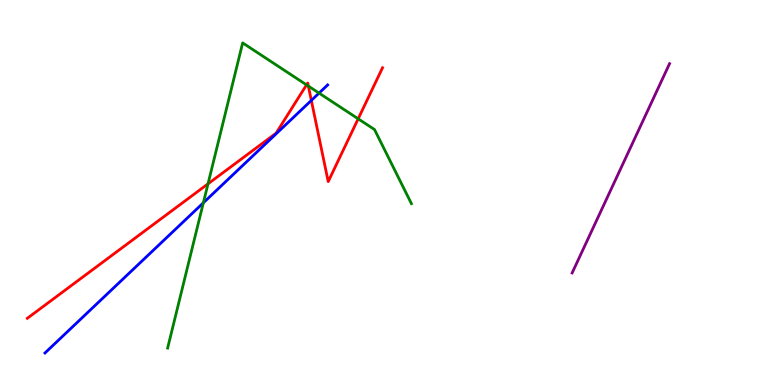[{'lines': ['blue', 'red'], 'intersections': [{'x': 4.02, 'y': 7.39}]}, {'lines': ['green', 'red'], 'intersections': [{'x': 2.68, 'y': 5.23}, {'x': 3.96, 'y': 7.8}, {'x': 3.98, 'y': 7.76}, {'x': 4.62, 'y': 6.91}]}, {'lines': ['purple', 'red'], 'intersections': []}, {'lines': ['blue', 'green'], 'intersections': [{'x': 2.62, 'y': 4.73}, {'x': 4.12, 'y': 7.58}]}, {'lines': ['blue', 'purple'], 'intersections': []}, {'lines': ['green', 'purple'], 'intersections': []}]